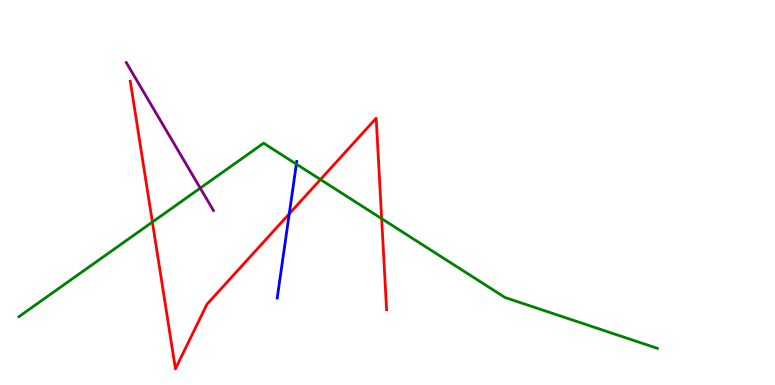[{'lines': ['blue', 'red'], 'intersections': [{'x': 3.73, 'y': 4.45}]}, {'lines': ['green', 'red'], 'intersections': [{'x': 1.97, 'y': 4.23}, {'x': 4.13, 'y': 5.34}, {'x': 4.92, 'y': 4.32}]}, {'lines': ['purple', 'red'], 'intersections': []}, {'lines': ['blue', 'green'], 'intersections': [{'x': 3.82, 'y': 5.74}]}, {'lines': ['blue', 'purple'], 'intersections': []}, {'lines': ['green', 'purple'], 'intersections': [{'x': 2.58, 'y': 5.11}]}]